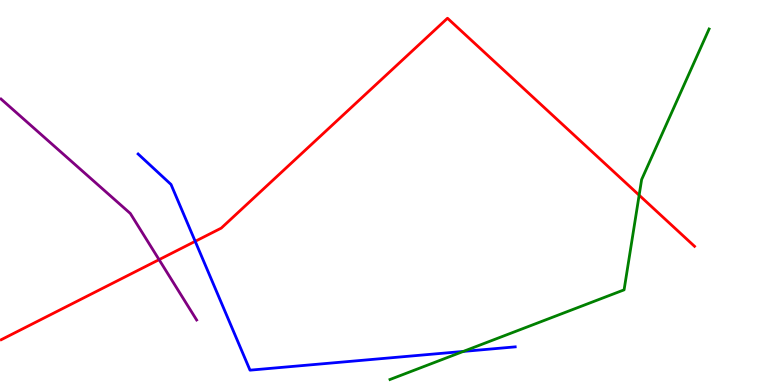[{'lines': ['blue', 'red'], 'intersections': [{'x': 2.52, 'y': 3.73}]}, {'lines': ['green', 'red'], 'intersections': [{'x': 8.25, 'y': 4.93}]}, {'lines': ['purple', 'red'], 'intersections': [{'x': 2.05, 'y': 3.26}]}, {'lines': ['blue', 'green'], 'intersections': [{'x': 5.98, 'y': 0.872}]}, {'lines': ['blue', 'purple'], 'intersections': []}, {'lines': ['green', 'purple'], 'intersections': []}]